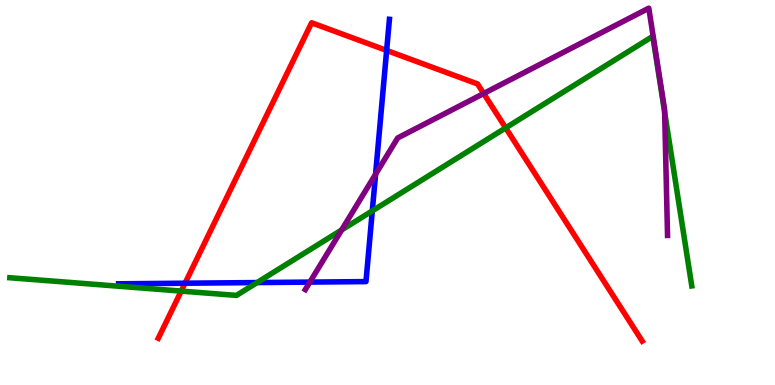[{'lines': ['blue', 'red'], 'intersections': [{'x': 2.39, 'y': 2.64}, {'x': 4.99, 'y': 8.69}]}, {'lines': ['green', 'red'], 'intersections': [{'x': 2.34, 'y': 2.44}, {'x': 6.52, 'y': 6.68}]}, {'lines': ['purple', 'red'], 'intersections': [{'x': 6.24, 'y': 7.57}]}, {'lines': ['blue', 'green'], 'intersections': [{'x': 3.32, 'y': 2.66}, {'x': 4.8, 'y': 4.52}]}, {'lines': ['blue', 'purple'], 'intersections': [{'x': 4.0, 'y': 2.67}, {'x': 4.85, 'y': 5.47}]}, {'lines': ['green', 'purple'], 'intersections': [{'x': 4.41, 'y': 4.03}, {'x': 8.58, 'y': 7.09}]}]